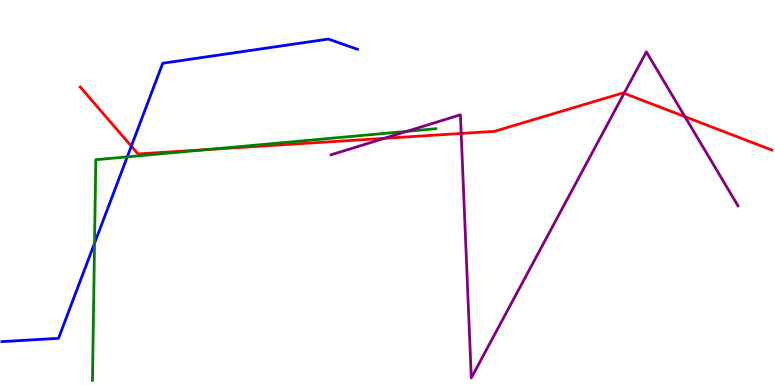[{'lines': ['blue', 'red'], 'intersections': [{'x': 1.69, 'y': 6.2}]}, {'lines': ['green', 'red'], 'intersections': [{'x': 2.68, 'y': 6.12}]}, {'lines': ['purple', 'red'], 'intersections': [{'x': 4.96, 'y': 6.41}, {'x': 5.95, 'y': 6.53}, {'x': 8.05, 'y': 7.58}, {'x': 8.84, 'y': 6.97}]}, {'lines': ['blue', 'green'], 'intersections': [{'x': 1.22, 'y': 3.68}, {'x': 1.64, 'y': 5.93}]}, {'lines': ['blue', 'purple'], 'intersections': []}, {'lines': ['green', 'purple'], 'intersections': [{'x': 5.25, 'y': 6.59}]}]